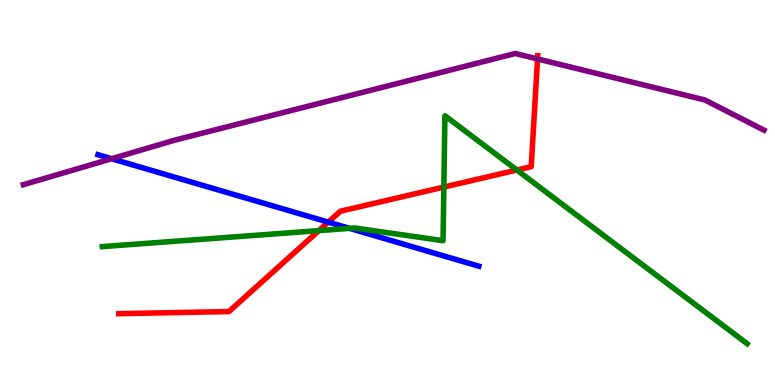[{'lines': ['blue', 'red'], 'intersections': [{'x': 4.24, 'y': 4.23}]}, {'lines': ['green', 'red'], 'intersections': [{'x': 4.11, 'y': 4.01}, {'x': 5.73, 'y': 5.14}, {'x': 6.67, 'y': 5.58}]}, {'lines': ['purple', 'red'], 'intersections': [{'x': 6.94, 'y': 8.47}]}, {'lines': ['blue', 'green'], 'intersections': [{'x': 4.51, 'y': 4.07}]}, {'lines': ['blue', 'purple'], 'intersections': [{'x': 1.44, 'y': 5.88}]}, {'lines': ['green', 'purple'], 'intersections': []}]